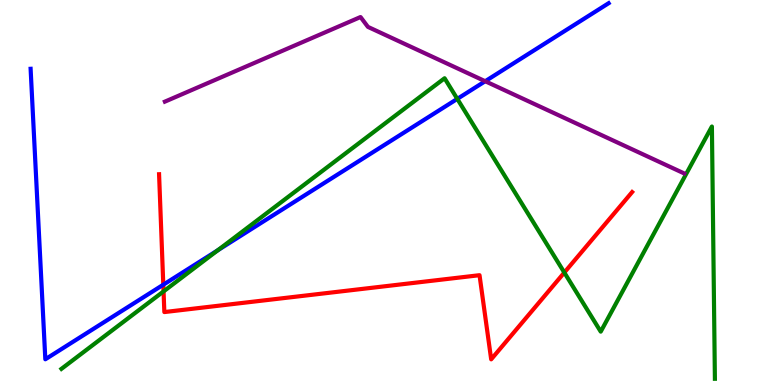[{'lines': ['blue', 'red'], 'intersections': [{'x': 2.11, 'y': 2.6}]}, {'lines': ['green', 'red'], 'intersections': [{'x': 2.11, 'y': 2.43}, {'x': 7.28, 'y': 2.92}]}, {'lines': ['purple', 'red'], 'intersections': []}, {'lines': ['blue', 'green'], 'intersections': [{'x': 2.81, 'y': 3.5}, {'x': 5.9, 'y': 7.43}]}, {'lines': ['blue', 'purple'], 'intersections': [{'x': 6.26, 'y': 7.89}]}, {'lines': ['green', 'purple'], 'intersections': []}]